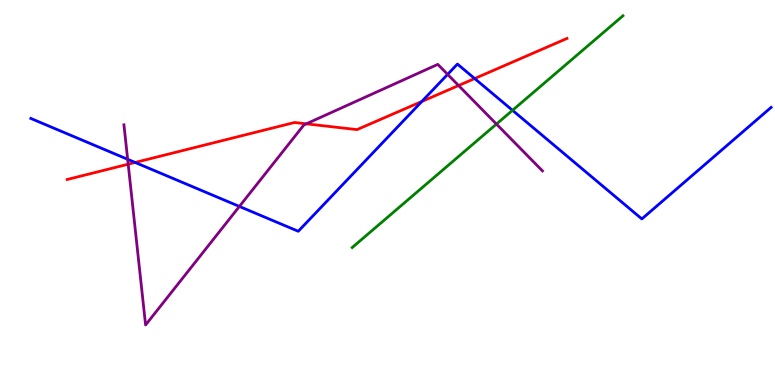[{'lines': ['blue', 'red'], 'intersections': [{'x': 1.74, 'y': 5.78}, {'x': 5.44, 'y': 7.36}, {'x': 6.12, 'y': 7.96}]}, {'lines': ['green', 'red'], 'intersections': []}, {'lines': ['purple', 'red'], 'intersections': [{'x': 1.65, 'y': 5.73}, {'x': 3.95, 'y': 6.78}, {'x': 5.92, 'y': 7.78}]}, {'lines': ['blue', 'green'], 'intersections': [{'x': 6.61, 'y': 7.13}]}, {'lines': ['blue', 'purple'], 'intersections': [{'x': 1.65, 'y': 5.86}, {'x': 3.09, 'y': 4.64}, {'x': 5.78, 'y': 8.07}]}, {'lines': ['green', 'purple'], 'intersections': [{'x': 6.41, 'y': 6.78}]}]